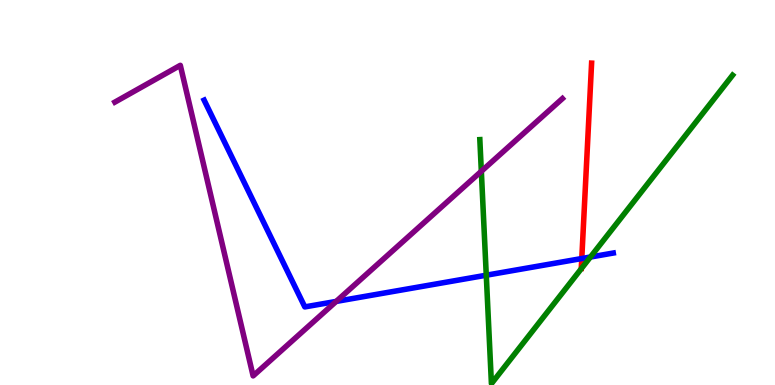[{'lines': ['blue', 'red'], 'intersections': [{'x': 7.51, 'y': 3.28}]}, {'lines': ['green', 'red'], 'intersections': []}, {'lines': ['purple', 'red'], 'intersections': []}, {'lines': ['blue', 'green'], 'intersections': [{'x': 6.27, 'y': 2.85}, {'x': 7.62, 'y': 3.32}]}, {'lines': ['blue', 'purple'], 'intersections': [{'x': 4.34, 'y': 2.17}]}, {'lines': ['green', 'purple'], 'intersections': [{'x': 6.21, 'y': 5.55}]}]